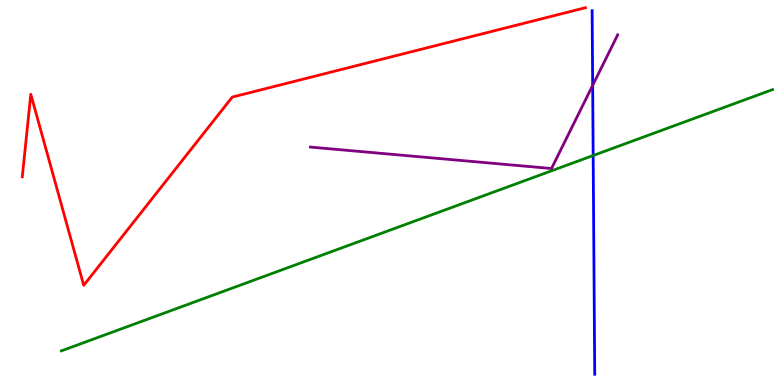[{'lines': ['blue', 'red'], 'intersections': []}, {'lines': ['green', 'red'], 'intersections': []}, {'lines': ['purple', 'red'], 'intersections': []}, {'lines': ['blue', 'green'], 'intersections': [{'x': 7.65, 'y': 5.96}]}, {'lines': ['blue', 'purple'], 'intersections': [{'x': 7.65, 'y': 7.78}]}, {'lines': ['green', 'purple'], 'intersections': []}]